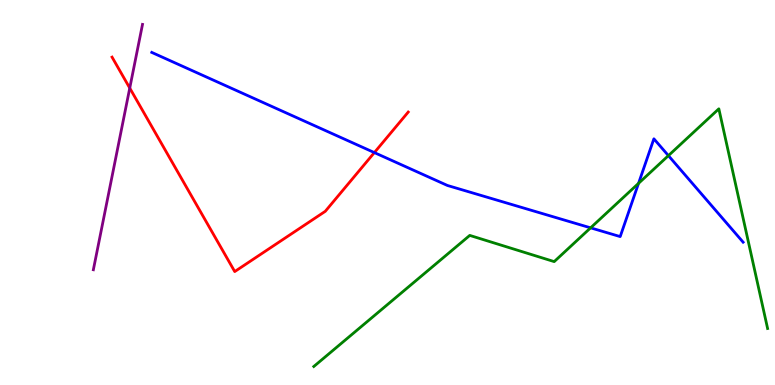[{'lines': ['blue', 'red'], 'intersections': [{'x': 4.83, 'y': 6.04}]}, {'lines': ['green', 'red'], 'intersections': []}, {'lines': ['purple', 'red'], 'intersections': [{'x': 1.67, 'y': 7.71}]}, {'lines': ['blue', 'green'], 'intersections': [{'x': 7.62, 'y': 4.08}, {'x': 8.24, 'y': 5.24}, {'x': 8.62, 'y': 5.96}]}, {'lines': ['blue', 'purple'], 'intersections': []}, {'lines': ['green', 'purple'], 'intersections': []}]